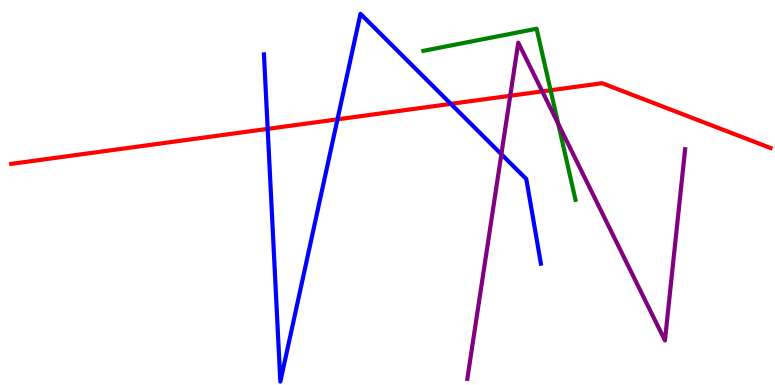[{'lines': ['blue', 'red'], 'intersections': [{'x': 3.45, 'y': 6.65}, {'x': 4.35, 'y': 6.9}, {'x': 5.82, 'y': 7.3}]}, {'lines': ['green', 'red'], 'intersections': [{'x': 7.1, 'y': 7.66}]}, {'lines': ['purple', 'red'], 'intersections': [{'x': 6.58, 'y': 7.51}, {'x': 7.0, 'y': 7.63}]}, {'lines': ['blue', 'green'], 'intersections': []}, {'lines': ['blue', 'purple'], 'intersections': [{'x': 6.47, 'y': 5.99}]}, {'lines': ['green', 'purple'], 'intersections': [{'x': 7.2, 'y': 6.78}]}]